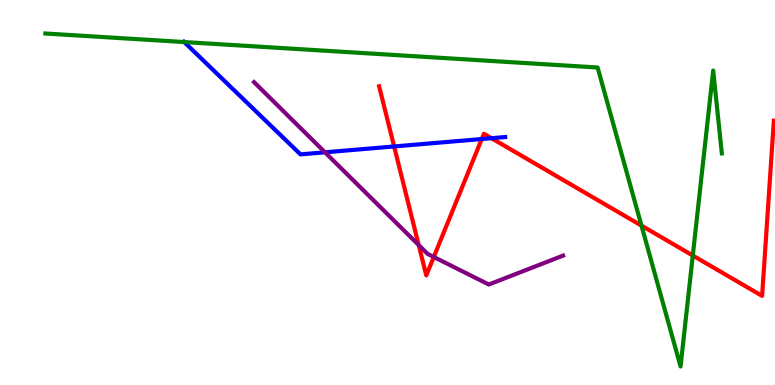[{'lines': ['blue', 'red'], 'intersections': [{'x': 5.09, 'y': 6.2}, {'x': 6.22, 'y': 6.39}, {'x': 6.34, 'y': 6.41}]}, {'lines': ['green', 'red'], 'intersections': [{'x': 8.28, 'y': 4.14}, {'x': 8.94, 'y': 3.36}]}, {'lines': ['purple', 'red'], 'intersections': [{'x': 5.4, 'y': 3.63}, {'x': 5.6, 'y': 3.33}]}, {'lines': ['blue', 'green'], 'intersections': [{'x': 2.38, 'y': 8.91}]}, {'lines': ['blue', 'purple'], 'intersections': [{'x': 4.19, 'y': 6.04}]}, {'lines': ['green', 'purple'], 'intersections': []}]